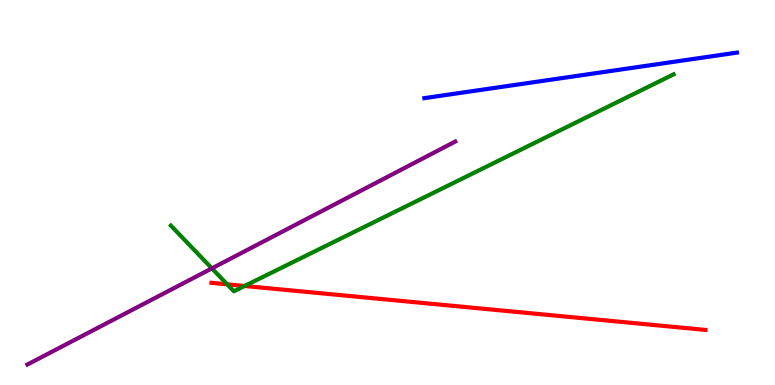[{'lines': ['blue', 'red'], 'intersections': []}, {'lines': ['green', 'red'], 'intersections': [{'x': 2.93, 'y': 2.62}, {'x': 3.16, 'y': 2.57}]}, {'lines': ['purple', 'red'], 'intersections': []}, {'lines': ['blue', 'green'], 'intersections': []}, {'lines': ['blue', 'purple'], 'intersections': []}, {'lines': ['green', 'purple'], 'intersections': [{'x': 2.73, 'y': 3.03}]}]